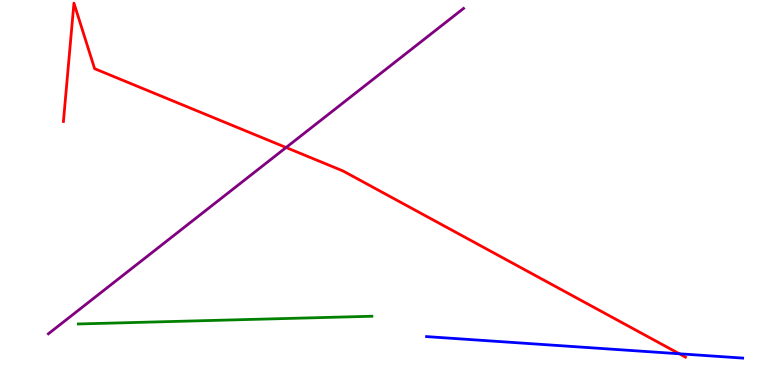[{'lines': ['blue', 'red'], 'intersections': [{'x': 8.77, 'y': 0.811}]}, {'lines': ['green', 'red'], 'intersections': []}, {'lines': ['purple', 'red'], 'intersections': [{'x': 3.69, 'y': 6.17}]}, {'lines': ['blue', 'green'], 'intersections': []}, {'lines': ['blue', 'purple'], 'intersections': []}, {'lines': ['green', 'purple'], 'intersections': []}]